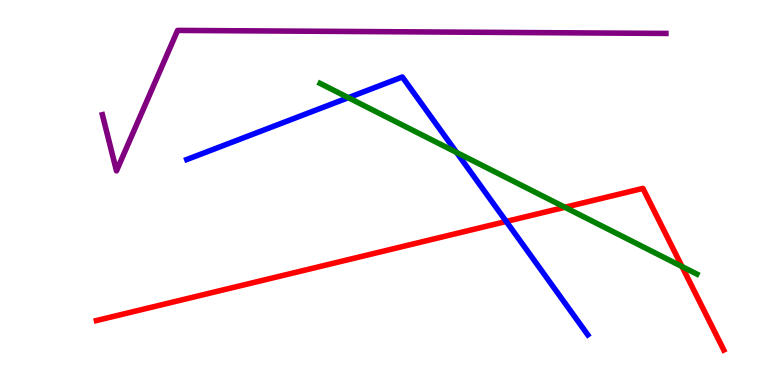[{'lines': ['blue', 'red'], 'intersections': [{'x': 6.53, 'y': 4.25}]}, {'lines': ['green', 'red'], 'intersections': [{'x': 7.29, 'y': 4.62}, {'x': 8.8, 'y': 3.08}]}, {'lines': ['purple', 'red'], 'intersections': []}, {'lines': ['blue', 'green'], 'intersections': [{'x': 4.49, 'y': 7.46}, {'x': 5.89, 'y': 6.04}]}, {'lines': ['blue', 'purple'], 'intersections': []}, {'lines': ['green', 'purple'], 'intersections': []}]